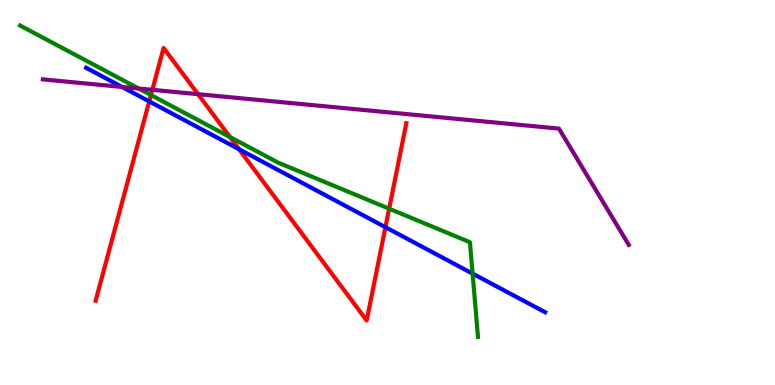[{'lines': ['blue', 'red'], 'intersections': [{'x': 1.93, 'y': 7.37}, {'x': 3.08, 'y': 6.12}, {'x': 4.97, 'y': 4.1}]}, {'lines': ['green', 'red'], 'intersections': [{'x': 1.95, 'y': 7.53}, {'x': 2.97, 'y': 6.44}, {'x': 5.02, 'y': 4.58}]}, {'lines': ['purple', 'red'], 'intersections': [{'x': 1.97, 'y': 7.67}, {'x': 2.56, 'y': 7.55}]}, {'lines': ['blue', 'green'], 'intersections': [{'x': 6.1, 'y': 2.89}]}, {'lines': ['blue', 'purple'], 'intersections': [{'x': 1.58, 'y': 7.74}]}, {'lines': ['green', 'purple'], 'intersections': [{'x': 1.79, 'y': 7.7}]}]